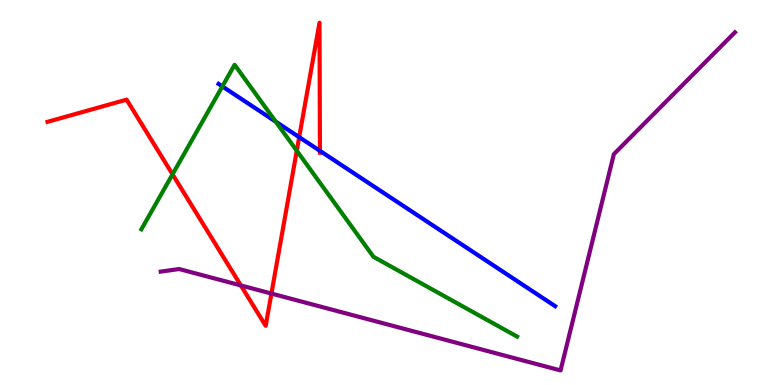[{'lines': ['blue', 'red'], 'intersections': [{'x': 3.86, 'y': 6.44}, {'x': 4.13, 'y': 6.08}]}, {'lines': ['green', 'red'], 'intersections': [{'x': 2.23, 'y': 5.47}, {'x': 3.83, 'y': 6.08}]}, {'lines': ['purple', 'red'], 'intersections': [{'x': 3.11, 'y': 2.59}, {'x': 3.5, 'y': 2.38}]}, {'lines': ['blue', 'green'], 'intersections': [{'x': 2.87, 'y': 7.76}, {'x': 3.56, 'y': 6.84}]}, {'lines': ['blue', 'purple'], 'intersections': []}, {'lines': ['green', 'purple'], 'intersections': []}]